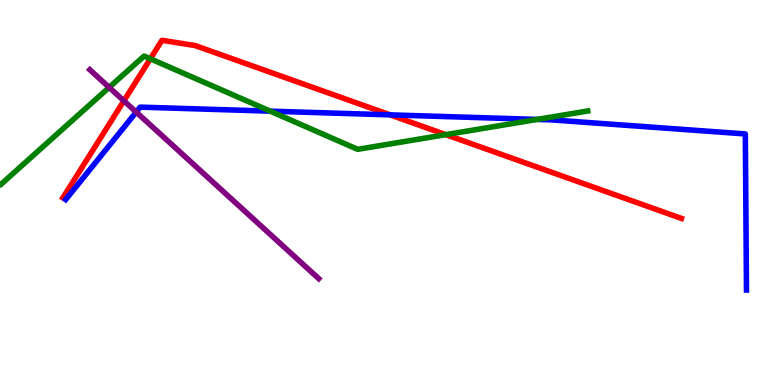[{'lines': ['blue', 'red'], 'intersections': [{'x': 5.03, 'y': 7.02}]}, {'lines': ['green', 'red'], 'intersections': [{'x': 1.94, 'y': 8.47}, {'x': 5.75, 'y': 6.5}]}, {'lines': ['purple', 'red'], 'intersections': [{'x': 1.6, 'y': 7.38}]}, {'lines': ['blue', 'green'], 'intersections': [{'x': 3.49, 'y': 7.11}, {'x': 6.93, 'y': 6.9}]}, {'lines': ['blue', 'purple'], 'intersections': [{'x': 1.76, 'y': 7.09}]}, {'lines': ['green', 'purple'], 'intersections': [{'x': 1.41, 'y': 7.73}]}]